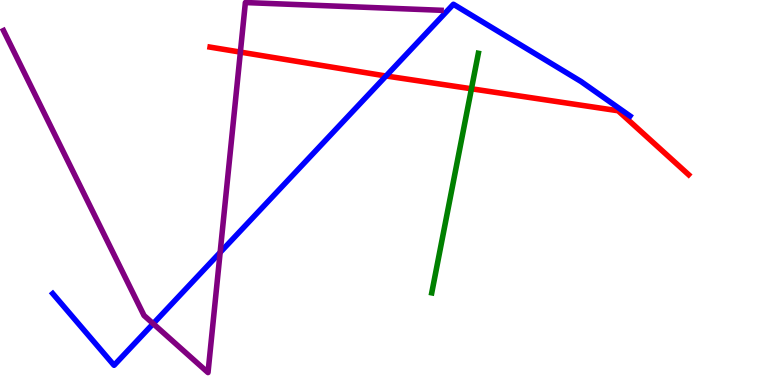[{'lines': ['blue', 'red'], 'intersections': [{'x': 4.98, 'y': 8.03}]}, {'lines': ['green', 'red'], 'intersections': [{'x': 6.08, 'y': 7.69}]}, {'lines': ['purple', 'red'], 'intersections': [{'x': 3.1, 'y': 8.65}]}, {'lines': ['blue', 'green'], 'intersections': []}, {'lines': ['blue', 'purple'], 'intersections': [{'x': 1.98, 'y': 1.59}, {'x': 2.84, 'y': 3.44}]}, {'lines': ['green', 'purple'], 'intersections': []}]